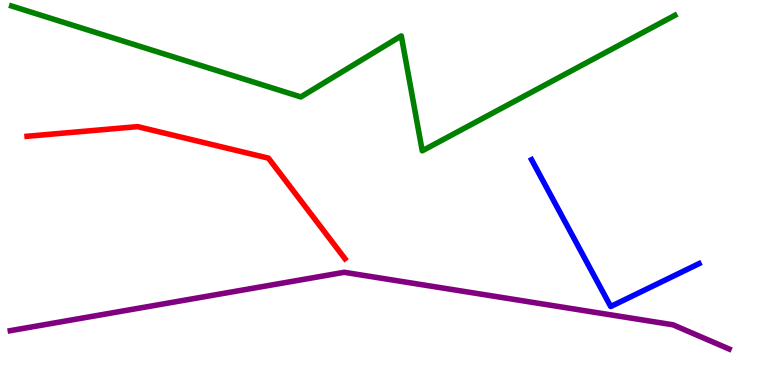[{'lines': ['blue', 'red'], 'intersections': []}, {'lines': ['green', 'red'], 'intersections': []}, {'lines': ['purple', 'red'], 'intersections': []}, {'lines': ['blue', 'green'], 'intersections': []}, {'lines': ['blue', 'purple'], 'intersections': []}, {'lines': ['green', 'purple'], 'intersections': []}]